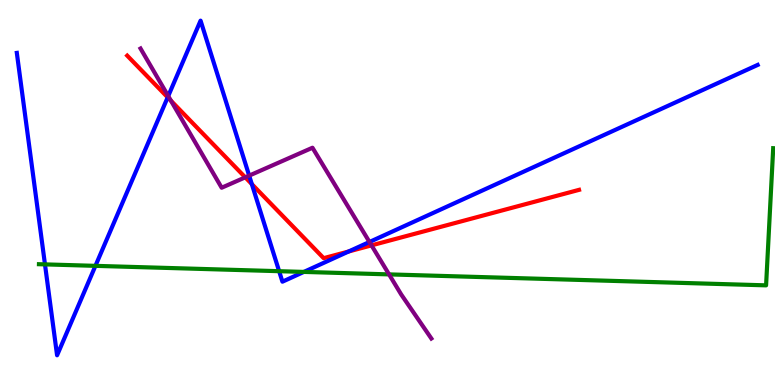[{'lines': ['blue', 'red'], 'intersections': [{'x': 2.16, 'y': 7.47}, {'x': 3.25, 'y': 5.22}, {'x': 4.5, 'y': 3.47}]}, {'lines': ['green', 'red'], 'intersections': []}, {'lines': ['purple', 'red'], 'intersections': [{'x': 2.21, 'y': 7.38}, {'x': 3.16, 'y': 5.39}, {'x': 4.79, 'y': 3.63}]}, {'lines': ['blue', 'green'], 'intersections': [{'x': 0.58, 'y': 3.13}, {'x': 1.23, 'y': 3.09}, {'x': 3.6, 'y': 2.96}, {'x': 3.92, 'y': 2.94}]}, {'lines': ['blue', 'purple'], 'intersections': [{'x': 2.17, 'y': 7.5}, {'x': 3.22, 'y': 5.44}, {'x': 4.77, 'y': 3.71}]}, {'lines': ['green', 'purple'], 'intersections': [{'x': 5.02, 'y': 2.87}]}]